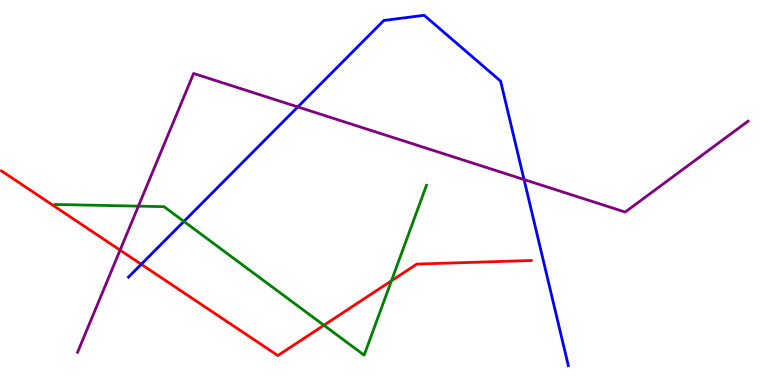[{'lines': ['blue', 'red'], 'intersections': [{'x': 1.82, 'y': 3.14}]}, {'lines': ['green', 'red'], 'intersections': [{'x': 4.18, 'y': 1.55}, {'x': 5.05, 'y': 2.71}]}, {'lines': ['purple', 'red'], 'intersections': [{'x': 1.55, 'y': 3.5}]}, {'lines': ['blue', 'green'], 'intersections': [{'x': 2.37, 'y': 4.25}]}, {'lines': ['blue', 'purple'], 'intersections': [{'x': 3.84, 'y': 7.22}, {'x': 6.76, 'y': 5.34}]}, {'lines': ['green', 'purple'], 'intersections': [{'x': 1.79, 'y': 4.65}]}]